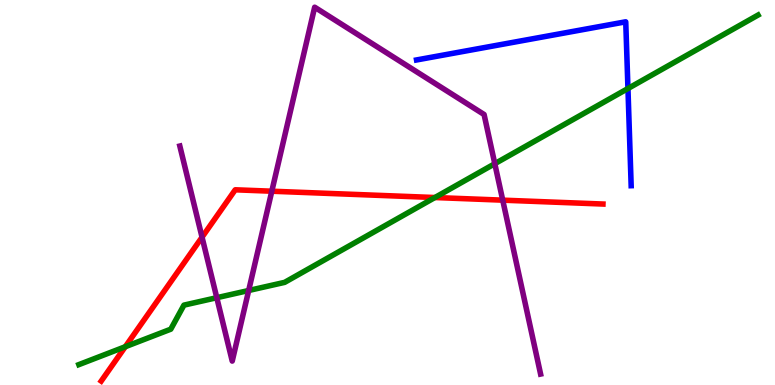[{'lines': ['blue', 'red'], 'intersections': []}, {'lines': ['green', 'red'], 'intersections': [{'x': 1.62, 'y': 0.994}, {'x': 5.61, 'y': 4.87}]}, {'lines': ['purple', 'red'], 'intersections': [{'x': 2.61, 'y': 3.84}, {'x': 3.51, 'y': 5.03}, {'x': 6.49, 'y': 4.8}]}, {'lines': ['blue', 'green'], 'intersections': [{'x': 8.1, 'y': 7.7}]}, {'lines': ['blue', 'purple'], 'intersections': []}, {'lines': ['green', 'purple'], 'intersections': [{'x': 2.8, 'y': 2.27}, {'x': 3.21, 'y': 2.45}, {'x': 6.38, 'y': 5.75}]}]